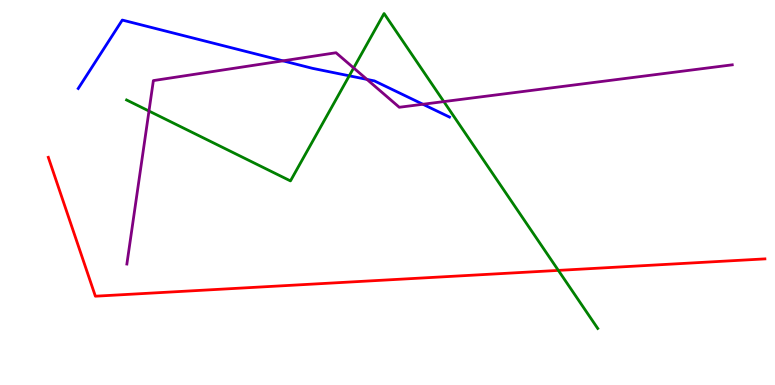[{'lines': ['blue', 'red'], 'intersections': []}, {'lines': ['green', 'red'], 'intersections': [{'x': 7.2, 'y': 2.98}]}, {'lines': ['purple', 'red'], 'intersections': []}, {'lines': ['blue', 'green'], 'intersections': [{'x': 4.51, 'y': 8.03}]}, {'lines': ['blue', 'purple'], 'intersections': [{'x': 3.65, 'y': 8.42}, {'x': 4.73, 'y': 7.94}, {'x': 5.46, 'y': 7.29}]}, {'lines': ['green', 'purple'], 'intersections': [{'x': 1.92, 'y': 7.12}, {'x': 4.56, 'y': 8.24}, {'x': 5.73, 'y': 7.36}]}]